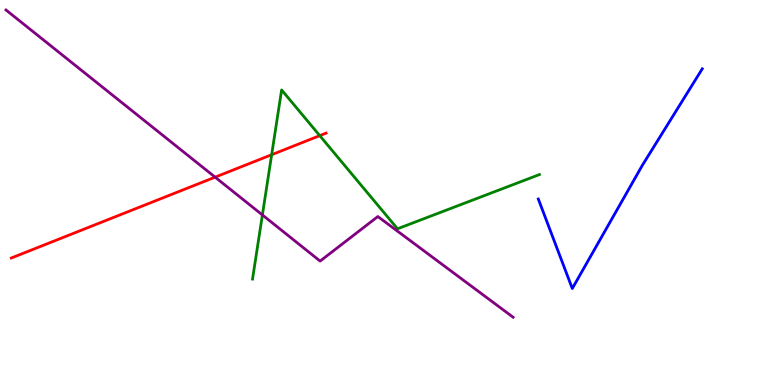[{'lines': ['blue', 'red'], 'intersections': []}, {'lines': ['green', 'red'], 'intersections': [{'x': 3.51, 'y': 5.98}, {'x': 4.13, 'y': 6.48}]}, {'lines': ['purple', 'red'], 'intersections': [{'x': 2.78, 'y': 5.4}]}, {'lines': ['blue', 'green'], 'intersections': []}, {'lines': ['blue', 'purple'], 'intersections': []}, {'lines': ['green', 'purple'], 'intersections': [{'x': 3.39, 'y': 4.42}]}]